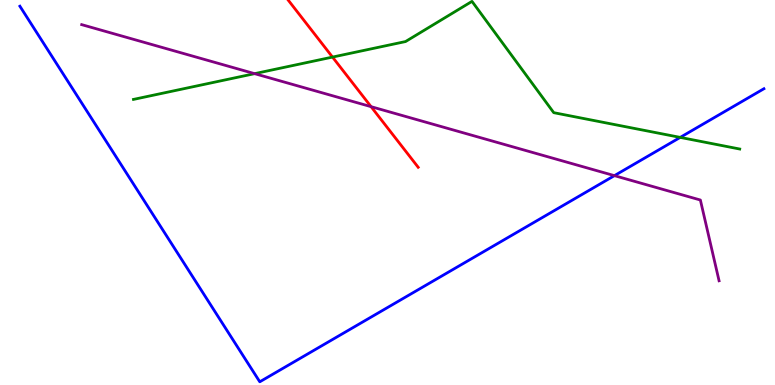[{'lines': ['blue', 'red'], 'intersections': []}, {'lines': ['green', 'red'], 'intersections': [{'x': 4.29, 'y': 8.52}]}, {'lines': ['purple', 'red'], 'intersections': [{'x': 4.79, 'y': 7.23}]}, {'lines': ['blue', 'green'], 'intersections': [{'x': 8.78, 'y': 6.43}]}, {'lines': ['blue', 'purple'], 'intersections': [{'x': 7.93, 'y': 5.44}]}, {'lines': ['green', 'purple'], 'intersections': [{'x': 3.29, 'y': 8.09}]}]